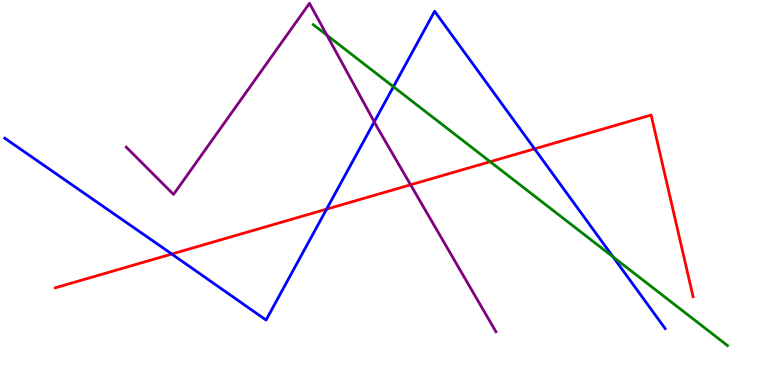[{'lines': ['blue', 'red'], 'intersections': [{'x': 2.22, 'y': 3.4}, {'x': 4.21, 'y': 4.57}, {'x': 6.9, 'y': 6.13}]}, {'lines': ['green', 'red'], 'intersections': [{'x': 6.33, 'y': 5.8}]}, {'lines': ['purple', 'red'], 'intersections': [{'x': 5.3, 'y': 5.2}]}, {'lines': ['blue', 'green'], 'intersections': [{'x': 5.08, 'y': 7.75}, {'x': 7.91, 'y': 3.33}]}, {'lines': ['blue', 'purple'], 'intersections': [{'x': 4.83, 'y': 6.84}]}, {'lines': ['green', 'purple'], 'intersections': [{'x': 4.22, 'y': 9.09}]}]